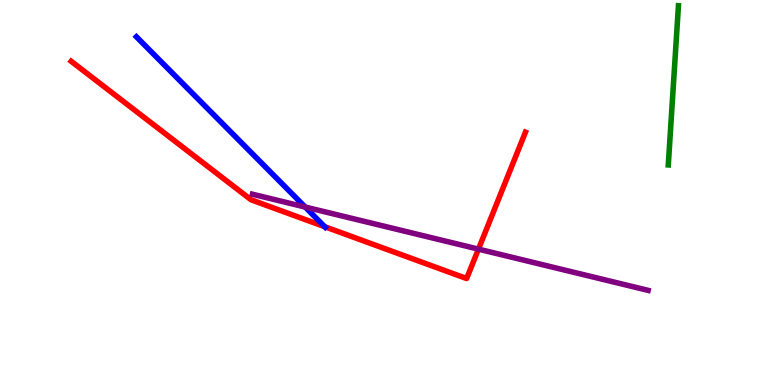[{'lines': ['blue', 'red'], 'intersections': [{'x': 4.19, 'y': 4.11}]}, {'lines': ['green', 'red'], 'intersections': []}, {'lines': ['purple', 'red'], 'intersections': [{'x': 6.17, 'y': 3.53}]}, {'lines': ['blue', 'green'], 'intersections': []}, {'lines': ['blue', 'purple'], 'intersections': [{'x': 3.94, 'y': 4.62}]}, {'lines': ['green', 'purple'], 'intersections': []}]